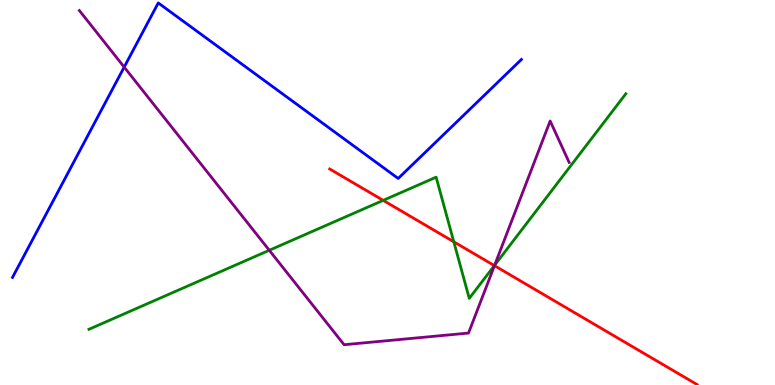[{'lines': ['blue', 'red'], 'intersections': []}, {'lines': ['green', 'red'], 'intersections': [{'x': 4.94, 'y': 4.8}, {'x': 5.86, 'y': 3.72}, {'x': 6.38, 'y': 3.1}]}, {'lines': ['purple', 'red'], 'intersections': [{'x': 6.38, 'y': 3.1}]}, {'lines': ['blue', 'green'], 'intersections': []}, {'lines': ['blue', 'purple'], 'intersections': [{'x': 1.6, 'y': 8.26}]}, {'lines': ['green', 'purple'], 'intersections': [{'x': 3.47, 'y': 3.5}, {'x': 6.38, 'y': 3.11}]}]